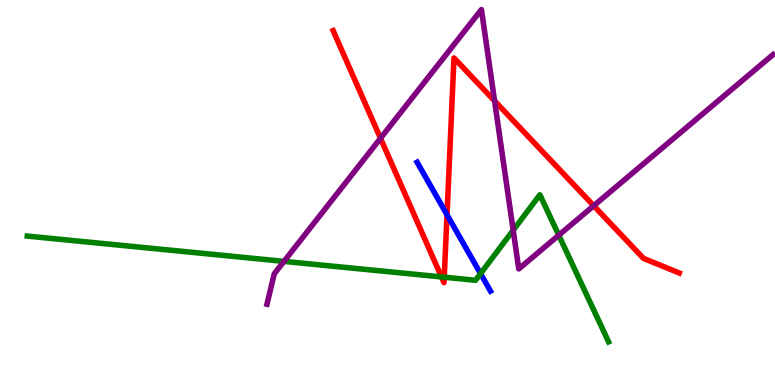[{'lines': ['blue', 'red'], 'intersections': [{'x': 5.77, 'y': 4.42}]}, {'lines': ['green', 'red'], 'intersections': [{'x': 5.7, 'y': 2.81}, {'x': 5.73, 'y': 2.8}]}, {'lines': ['purple', 'red'], 'intersections': [{'x': 4.91, 'y': 6.41}, {'x': 6.38, 'y': 7.38}, {'x': 7.66, 'y': 4.66}]}, {'lines': ['blue', 'green'], 'intersections': [{'x': 6.2, 'y': 2.89}]}, {'lines': ['blue', 'purple'], 'intersections': []}, {'lines': ['green', 'purple'], 'intersections': [{'x': 3.66, 'y': 3.21}, {'x': 6.62, 'y': 4.02}, {'x': 7.21, 'y': 3.89}]}]